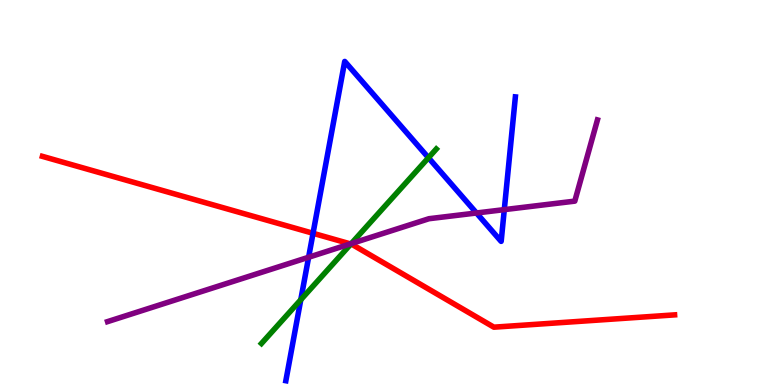[{'lines': ['blue', 'red'], 'intersections': [{'x': 4.04, 'y': 3.94}]}, {'lines': ['green', 'red'], 'intersections': [{'x': 4.53, 'y': 3.66}]}, {'lines': ['purple', 'red'], 'intersections': [{'x': 4.52, 'y': 3.67}]}, {'lines': ['blue', 'green'], 'intersections': [{'x': 3.88, 'y': 2.21}, {'x': 5.53, 'y': 5.9}]}, {'lines': ['blue', 'purple'], 'intersections': [{'x': 3.98, 'y': 3.32}, {'x': 6.15, 'y': 4.47}, {'x': 6.51, 'y': 4.55}]}, {'lines': ['green', 'purple'], 'intersections': [{'x': 4.53, 'y': 3.67}]}]